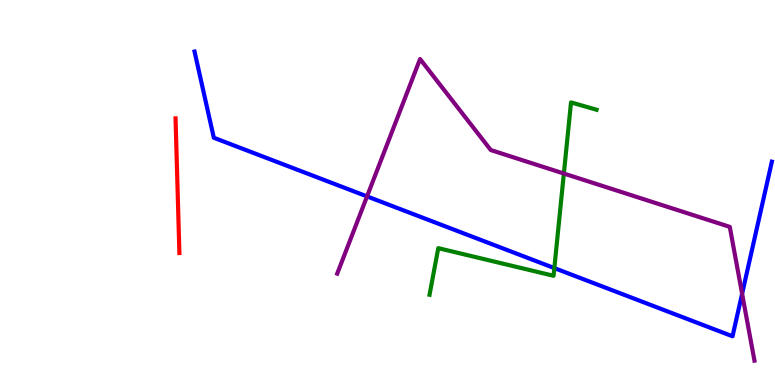[{'lines': ['blue', 'red'], 'intersections': []}, {'lines': ['green', 'red'], 'intersections': []}, {'lines': ['purple', 'red'], 'intersections': []}, {'lines': ['blue', 'green'], 'intersections': [{'x': 7.15, 'y': 3.04}]}, {'lines': ['blue', 'purple'], 'intersections': [{'x': 4.74, 'y': 4.9}, {'x': 9.58, 'y': 2.37}]}, {'lines': ['green', 'purple'], 'intersections': [{'x': 7.28, 'y': 5.49}]}]